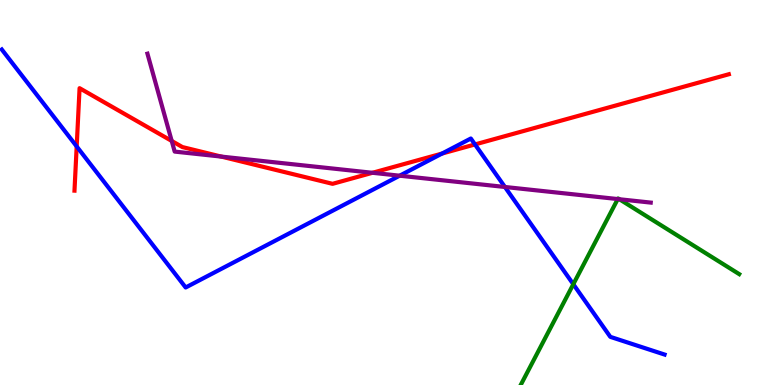[{'lines': ['blue', 'red'], 'intersections': [{'x': 0.989, 'y': 6.2}, {'x': 5.7, 'y': 6.01}, {'x': 6.13, 'y': 6.25}]}, {'lines': ['green', 'red'], 'intersections': []}, {'lines': ['purple', 'red'], 'intersections': [{'x': 2.22, 'y': 6.34}, {'x': 2.86, 'y': 5.93}, {'x': 4.81, 'y': 5.51}]}, {'lines': ['blue', 'green'], 'intersections': [{'x': 7.4, 'y': 2.62}]}, {'lines': ['blue', 'purple'], 'intersections': [{'x': 5.16, 'y': 5.44}, {'x': 6.51, 'y': 5.14}]}, {'lines': ['green', 'purple'], 'intersections': [{'x': 7.97, 'y': 4.83}, {'x': 7.99, 'y': 4.82}]}]